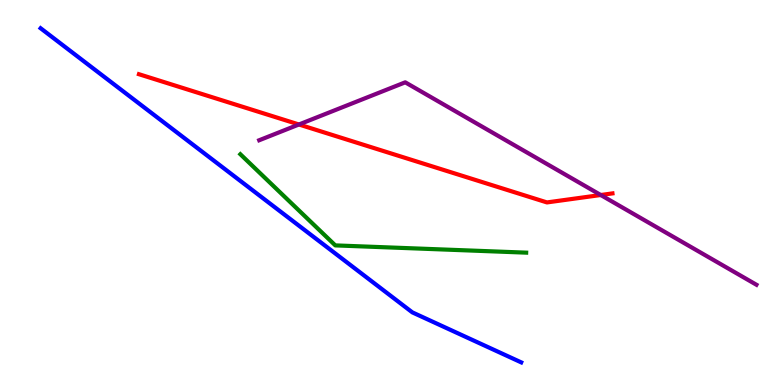[{'lines': ['blue', 'red'], 'intersections': []}, {'lines': ['green', 'red'], 'intersections': []}, {'lines': ['purple', 'red'], 'intersections': [{'x': 3.86, 'y': 6.77}, {'x': 7.75, 'y': 4.93}]}, {'lines': ['blue', 'green'], 'intersections': []}, {'lines': ['blue', 'purple'], 'intersections': []}, {'lines': ['green', 'purple'], 'intersections': []}]